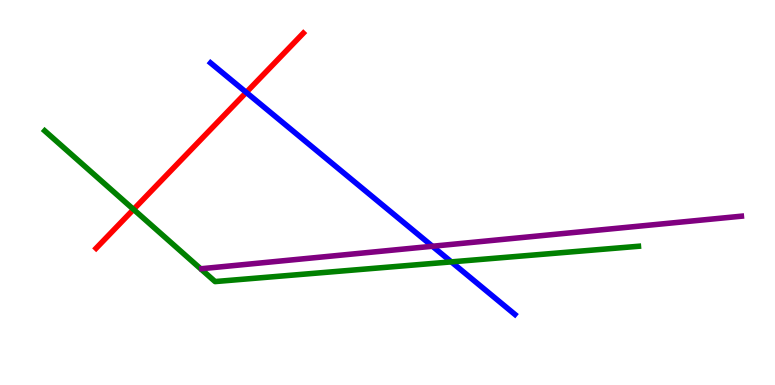[{'lines': ['blue', 'red'], 'intersections': [{'x': 3.18, 'y': 7.6}]}, {'lines': ['green', 'red'], 'intersections': [{'x': 1.72, 'y': 4.56}]}, {'lines': ['purple', 'red'], 'intersections': []}, {'lines': ['blue', 'green'], 'intersections': [{'x': 5.82, 'y': 3.2}]}, {'lines': ['blue', 'purple'], 'intersections': [{'x': 5.58, 'y': 3.6}]}, {'lines': ['green', 'purple'], 'intersections': []}]